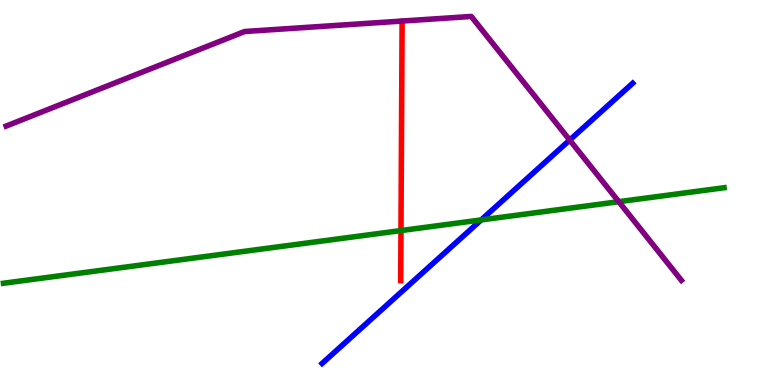[{'lines': ['blue', 'red'], 'intersections': []}, {'lines': ['green', 'red'], 'intersections': [{'x': 5.17, 'y': 4.01}]}, {'lines': ['purple', 'red'], 'intersections': []}, {'lines': ['blue', 'green'], 'intersections': [{'x': 6.21, 'y': 4.29}]}, {'lines': ['blue', 'purple'], 'intersections': [{'x': 7.35, 'y': 6.36}]}, {'lines': ['green', 'purple'], 'intersections': [{'x': 7.98, 'y': 4.76}]}]